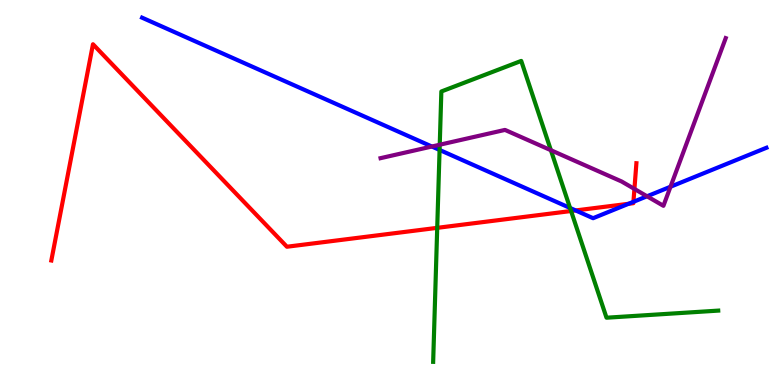[{'lines': ['blue', 'red'], 'intersections': [{'x': 7.43, 'y': 4.53}, {'x': 8.11, 'y': 4.71}, {'x': 8.17, 'y': 4.76}]}, {'lines': ['green', 'red'], 'intersections': [{'x': 5.64, 'y': 4.08}, {'x': 7.37, 'y': 4.52}]}, {'lines': ['purple', 'red'], 'intersections': [{'x': 8.19, 'y': 5.09}]}, {'lines': ['blue', 'green'], 'intersections': [{'x': 5.67, 'y': 6.11}, {'x': 7.36, 'y': 4.6}]}, {'lines': ['blue', 'purple'], 'intersections': [{'x': 5.57, 'y': 6.19}, {'x': 8.35, 'y': 4.9}, {'x': 8.65, 'y': 5.15}]}, {'lines': ['green', 'purple'], 'intersections': [{'x': 5.67, 'y': 6.24}, {'x': 7.11, 'y': 6.1}]}]